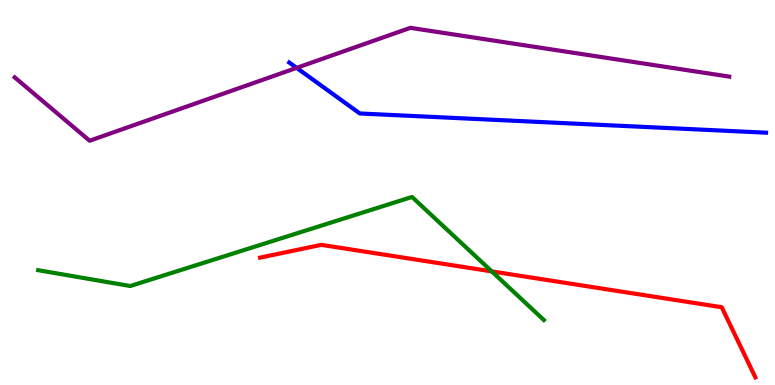[{'lines': ['blue', 'red'], 'intersections': []}, {'lines': ['green', 'red'], 'intersections': [{'x': 6.35, 'y': 2.95}]}, {'lines': ['purple', 'red'], 'intersections': []}, {'lines': ['blue', 'green'], 'intersections': []}, {'lines': ['blue', 'purple'], 'intersections': [{'x': 3.83, 'y': 8.24}]}, {'lines': ['green', 'purple'], 'intersections': []}]